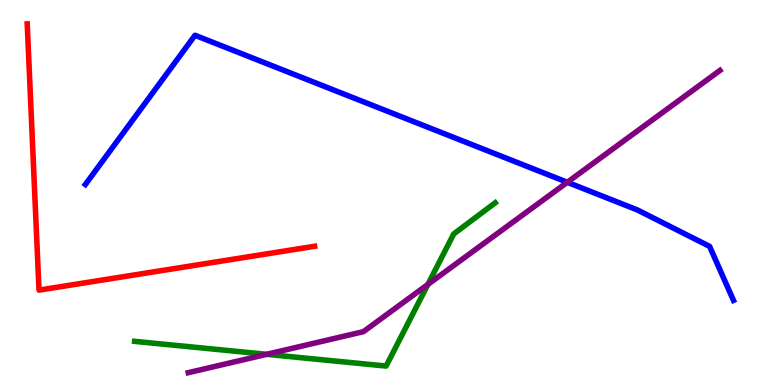[{'lines': ['blue', 'red'], 'intersections': []}, {'lines': ['green', 'red'], 'intersections': []}, {'lines': ['purple', 'red'], 'intersections': []}, {'lines': ['blue', 'green'], 'intersections': []}, {'lines': ['blue', 'purple'], 'intersections': [{'x': 7.32, 'y': 5.27}]}, {'lines': ['green', 'purple'], 'intersections': [{'x': 3.44, 'y': 0.797}, {'x': 5.52, 'y': 2.61}]}]